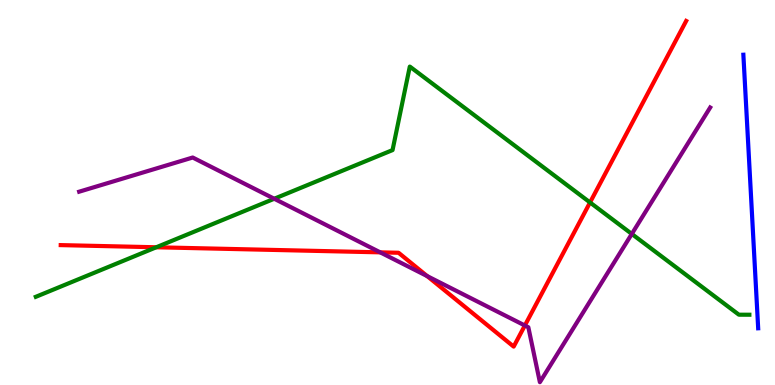[{'lines': ['blue', 'red'], 'intersections': []}, {'lines': ['green', 'red'], 'intersections': [{'x': 2.02, 'y': 3.58}, {'x': 7.61, 'y': 4.74}]}, {'lines': ['purple', 'red'], 'intersections': [{'x': 4.91, 'y': 3.45}, {'x': 5.51, 'y': 2.83}, {'x': 6.77, 'y': 1.55}]}, {'lines': ['blue', 'green'], 'intersections': []}, {'lines': ['blue', 'purple'], 'intersections': []}, {'lines': ['green', 'purple'], 'intersections': [{'x': 3.54, 'y': 4.84}, {'x': 8.15, 'y': 3.92}]}]